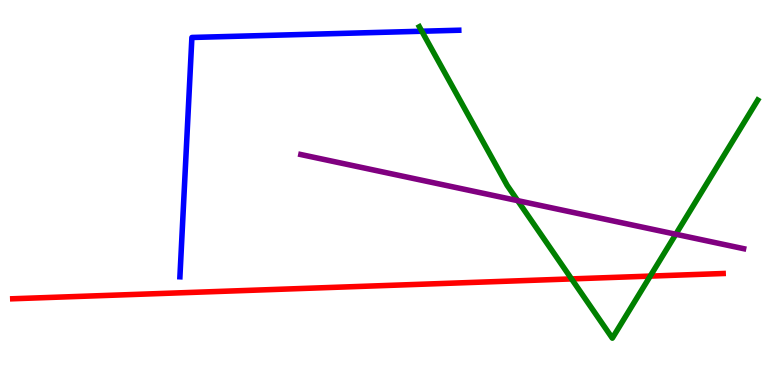[{'lines': ['blue', 'red'], 'intersections': []}, {'lines': ['green', 'red'], 'intersections': [{'x': 7.37, 'y': 2.76}, {'x': 8.39, 'y': 2.83}]}, {'lines': ['purple', 'red'], 'intersections': []}, {'lines': ['blue', 'green'], 'intersections': [{'x': 5.44, 'y': 9.19}]}, {'lines': ['blue', 'purple'], 'intersections': []}, {'lines': ['green', 'purple'], 'intersections': [{'x': 6.68, 'y': 4.79}, {'x': 8.72, 'y': 3.92}]}]